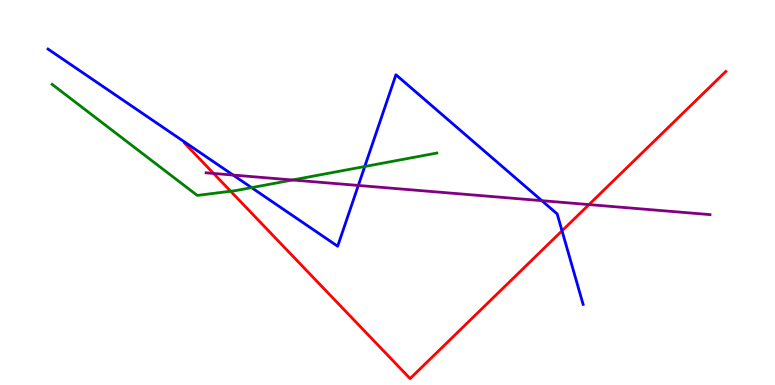[{'lines': ['blue', 'red'], 'intersections': [{'x': 7.25, 'y': 4.01}]}, {'lines': ['green', 'red'], 'intersections': [{'x': 2.98, 'y': 5.03}]}, {'lines': ['purple', 'red'], 'intersections': [{'x': 2.76, 'y': 5.5}, {'x': 7.6, 'y': 4.69}]}, {'lines': ['blue', 'green'], 'intersections': [{'x': 3.25, 'y': 5.13}, {'x': 4.71, 'y': 5.68}]}, {'lines': ['blue', 'purple'], 'intersections': [{'x': 3.01, 'y': 5.45}, {'x': 4.62, 'y': 5.18}, {'x': 6.99, 'y': 4.79}]}, {'lines': ['green', 'purple'], 'intersections': [{'x': 3.77, 'y': 5.32}]}]